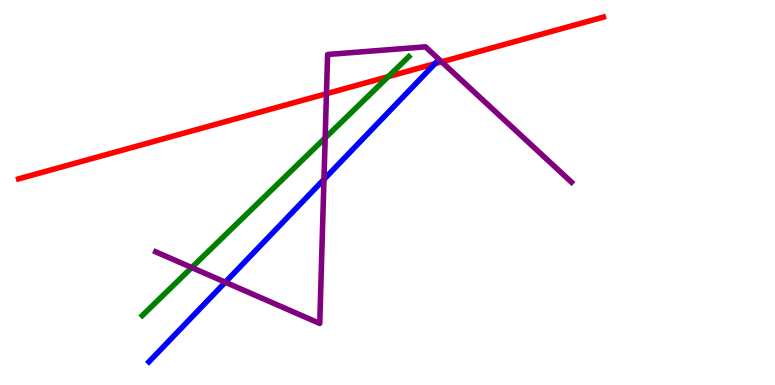[{'lines': ['blue', 'red'], 'intersections': [{'x': 5.61, 'y': 8.35}]}, {'lines': ['green', 'red'], 'intersections': [{'x': 5.01, 'y': 8.01}]}, {'lines': ['purple', 'red'], 'intersections': [{'x': 4.21, 'y': 7.57}, {'x': 5.7, 'y': 8.39}]}, {'lines': ['blue', 'green'], 'intersections': []}, {'lines': ['blue', 'purple'], 'intersections': [{'x': 2.91, 'y': 2.67}, {'x': 4.18, 'y': 5.34}]}, {'lines': ['green', 'purple'], 'intersections': [{'x': 2.47, 'y': 3.05}, {'x': 4.2, 'y': 6.42}]}]